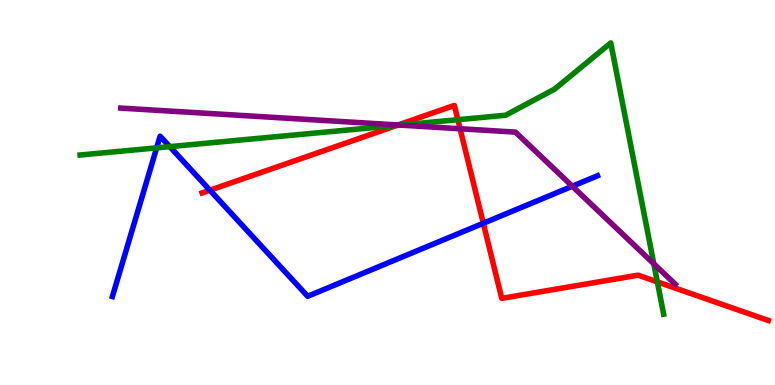[{'lines': ['blue', 'red'], 'intersections': [{'x': 2.71, 'y': 5.06}, {'x': 6.24, 'y': 4.2}]}, {'lines': ['green', 'red'], 'intersections': [{'x': 5.12, 'y': 6.74}, {'x': 5.91, 'y': 6.89}, {'x': 8.48, 'y': 2.68}]}, {'lines': ['purple', 'red'], 'intersections': [{'x': 5.14, 'y': 6.75}, {'x': 5.94, 'y': 6.66}]}, {'lines': ['blue', 'green'], 'intersections': [{'x': 2.02, 'y': 6.16}, {'x': 2.19, 'y': 6.19}]}, {'lines': ['blue', 'purple'], 'intersections': [{'x': 7.38, 'y': 5.16}]}, {'lines': ['green', 'purple'], 'intersections': [{'x': 5.16, 'y': 6.75}, {'x': 8.44, 'y': 3.15}]}]